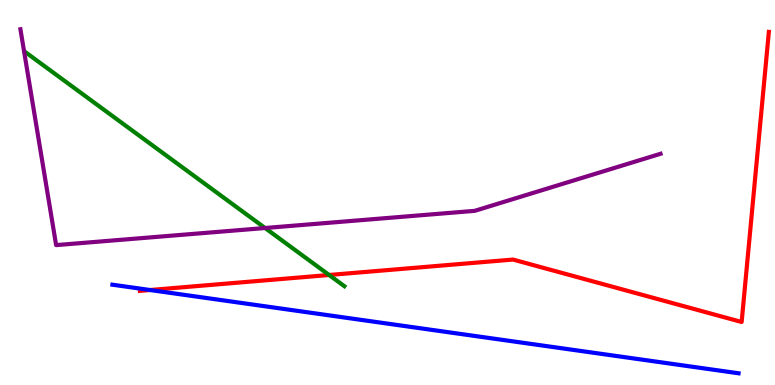[{'lines': ['blue', 'red'], 'intersections': [{'x': 1.94, 'y': 2.47}]}, {'lines': ['green', 'red'], 'intersections': [{'x': 4.25, 'y': 2.86}]}, {'lines': ['purple', 'red'], 'intersections': []}, {'lines': ['blue', 'green'], 'intersections': []}, {'lines': ['blue', 'purple'], 'intersections': []}, {'lines': ['green', 'purple'], 'intersections': [{'x': 3.42, 'y': 4.08}]}]